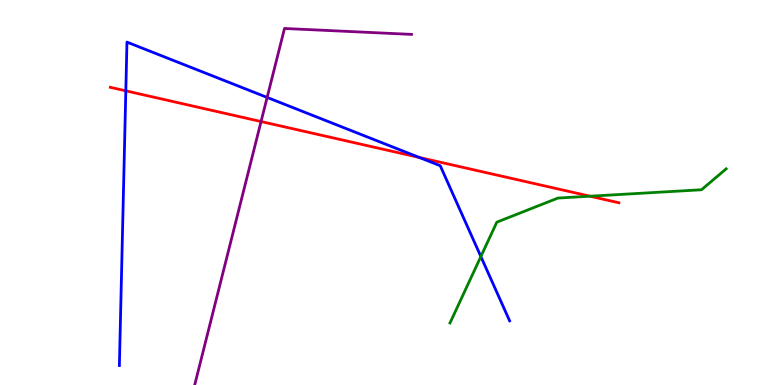[{'lines': ['blue', 'red'], 'intersections': [{'x': 1.62, 'y': 7.64}, {'x': 5.41, 'y': 5.91}]}, {'lines': ['green', 'red'], 'intersections': [{'x': 7.61, 'y': 4.9}]}, {'lines': ['purple', 'red'], 'intersections': [{'x': 3.37, 'y': 6.84}]}, {'lines': ['blue', 'green'], 'intersections': [{'x': 6.2, 'y': 3.34}]}, {'lines': ['blue', 'purple'], 'intersections': [{'x': 3.45, 'y': 7.47}]}, {'lines': ['green', 'purple'], 'intersections': []}]